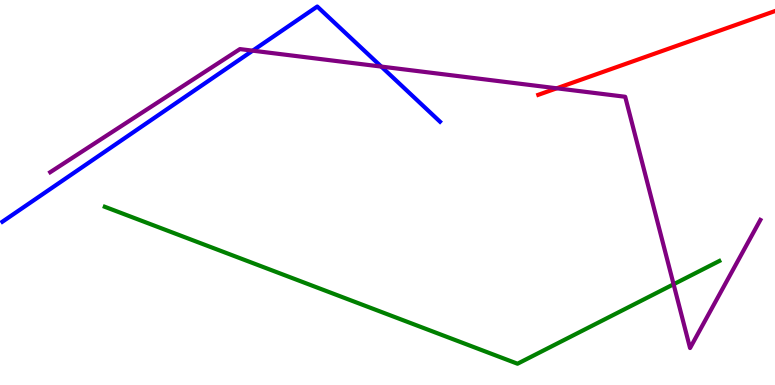[{'lines': ['blue', 'red'], 'intersections': []}, {'lines': ['green', 'red'], 'intersections': []}, {'lines': ['purple', 'red'], 'intersections': [{'x': 7.18, 'y': 7.71}]}, {'lines': ['blue', 'green'], 'intersections': []}, {'lines': ['blue', 'purple'], 'intersections': [{'x': 3.26, 'y': 8.68}, {'x': 4.92, 'y': 8.27}]}, {'lines': ['green', 'purple'], 'intersections': [{'x': 8.69, 'y': 2.62}]}]